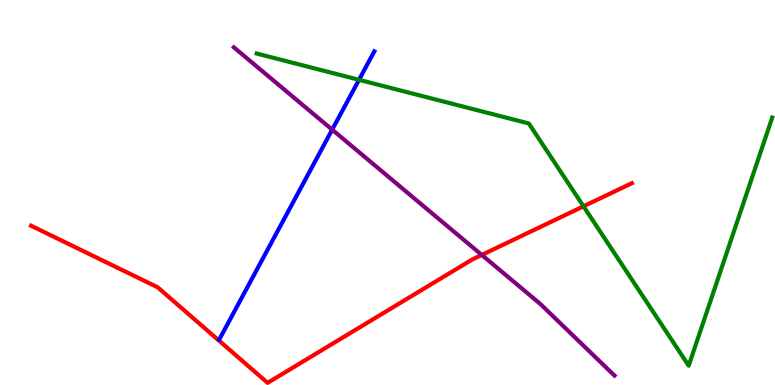[{'lines': ['blue', 'red'], 'intersections': []}, {'lines': ['green', 'red'], 'intersections': [{'x': 7.53, 'y': 4.64}]}, {'lines': ['purple', 'red'], 'intersections': [{'x': 6.22, 'y': 3.38}]}, {'lines': ['blue', 'green'], 'intersections': [{'x': 4.63, 'y': 7.93}]}, {'lines': ['blue', 'purple'], 'intersections': [{'x': 4.29, 'y': 6.63}]}, {'lines': ['green', 'purple'], 'intersections': []}]